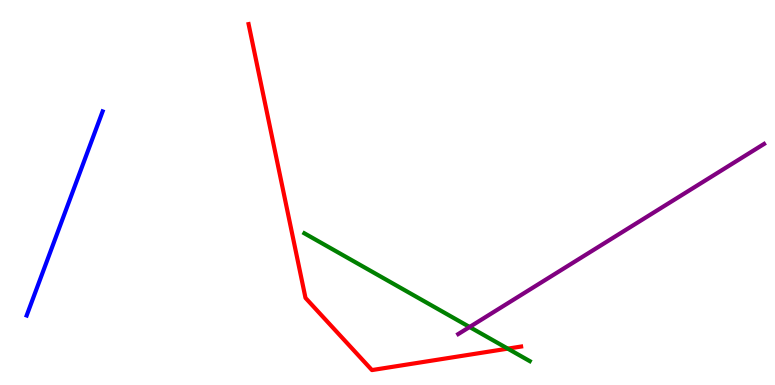[{'lines': ['blue', 'red'], 'intersections': []}, {'lines': ['green', 'red'], 'intersections': [{'x': 6.55, 'y': 0.944}]}, {'lines': ['purple', 'red'], 'intersections': []}, {'lines': ['blue', 'green'], 'intersections': []}, {'lines': ['blue', 'purple'], 'intersections': []}, {'lines': ['green', 'purple'], 'intersections': [{'x': 6.06, 'y': 1.51}]}]